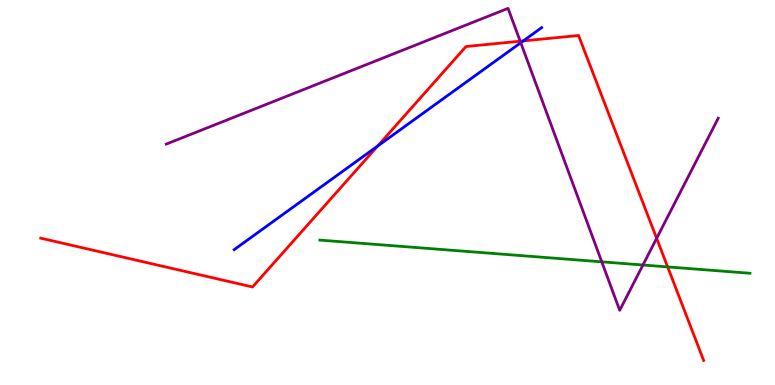[{'lines': ['blue', 'red'], 'intersections': [{'x': 4.87, 'y': 6.21}, {'x': 6.75, 'y': 8.94}]}, {'lines': ['green', 'red'], 'intersections': [{'x': 8.61, 'y': 3.07}]}, {'lines': ['purple', 'red'], 'intersections': [{'x': 6.71, 'y': 8.93}, {'x': 8.47, 'y': 3.81}]}, {'lines': ['blue', 'green'], 'intersections': []}, {'lines': ['blue', 'purple'], 'intersections': [{'x': 6.72, 'y': 8.89}]}, {'lines': ['green', 'purple'], 'intersections': [{'x': 7.76, 'y': 3.2}, {'x': 8.3, 'y': 3.12}]}]